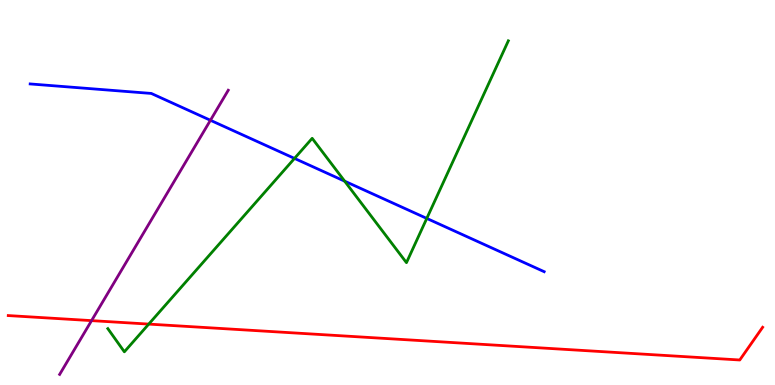[{'lines': ['blue', 'red'], 'intersections': []}, {'lines': ['green', 'red'], 'intersections': [{'x': 1.92, 'y': 1.58}]}, {'lines': ['purple', 'red'], 'intersections': [{'x': 1.18, 'y': 1.67}]}, {'lines': ['blue', 'green'], 'intersections': [{'x': 3.8, 'y': 5.89}, {'x': 4.45, 'y': 5.29}, {'x': 5.51, 'y': 4.33}]}, {'lines': ['blue', 'purple'], 'intersections': [{'x': 2.72, 'y': 6.88}]}, {'lines': ['green', 'purple'], 'intersections': []}]